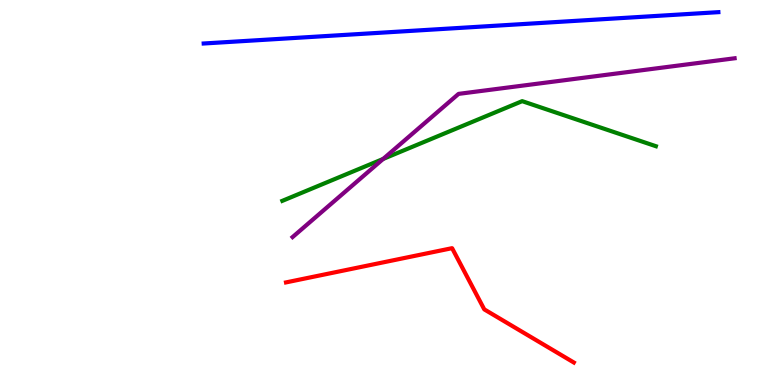[{'lines': ['blue', 'red'], 'intersections': []}, {'lines': ['green', 'red'], 'intersections': []}, {'lines': ['purple', 'red'], 'intersections': []}, {'lines': ['blue', 'green'], 'intersections': []}, {'lines': ['blue', 'purple'], 'intersections': []}, {'lines': ['green', 'purple'], 'intersections': [{'x': 4.94, 'y': 5.87}]}]